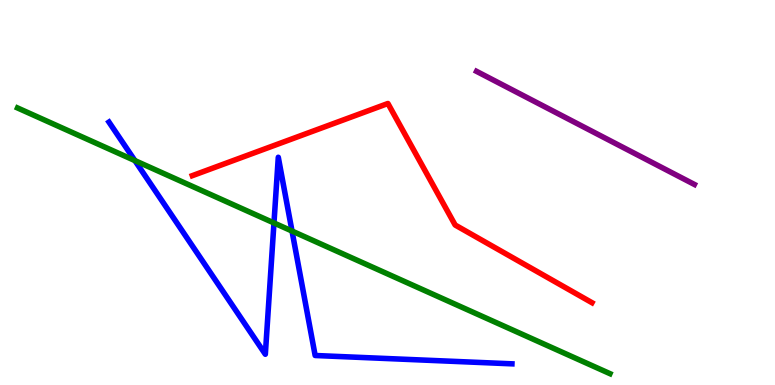[{'lines': ['blue', 'red'], 'intersections': []}, {'lines': ['green', 'red'], 'intersections': []}, {'lines': ['purple', 'red'], 'intersections': []}, {'lines': ['blue', 'green'], 'intersections': [{'x': 1.74, 'y': 5.83}, {'x': 3.54, 'y': 4.21}, {'x': 3.77, 'y': 4.0}]}, {'lines': ['blue', 'purple'], 'intersections': []}, {'lines': ['green', 'purple'], 'intersections': []}]